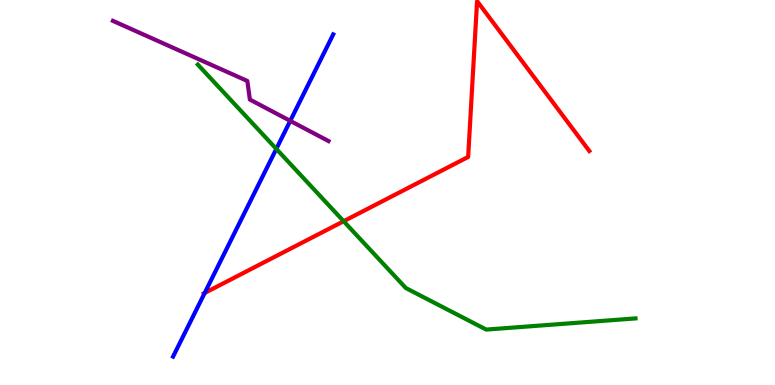[{'lines': ['blue', 'red'], 'intersections': [{'x': 2.64, 'y': 2.39}]}, {'lines': ['green', 'red'], 'intersections': [{'x': 4.43, 'y': 4.25}]}, {'lines': ['purple', 'red'], 'intersections': []}, {'lines': ['blue', 'green'], 'intersections': [{'x': 3.57, 'y': 6.13}]}, {'lines': ['blue', 'purple'], 'intersections': [{'x': 3.75, 'y': 6.86}]}, {'lines': ['green', 'purple'], 'intersections': []}]